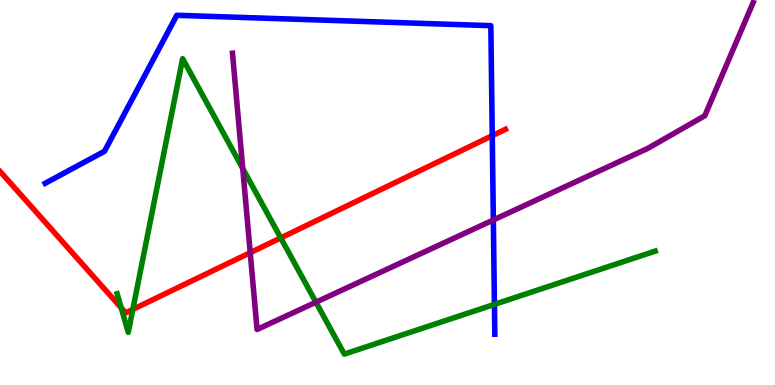[{'lines': ['blue', 'red'], 'intersections': [{'x': 6.35, 'y': 6.48}]}, {'lines': ['green', 'red'], 'intersections': [{'x': 1.56, 'y': 2.01}, {'x': 1.71, 'y': 1.96}, {'x': 3.62, 'y': 3.82}]}, {'lines': ['purple', 'red'], 'intersections': [{'x': 3.23, 'y': 3.44}]}, {'lines': ['blue', 'green'], 'intersections': [{'x': 6.38, 'y': 2.09}]}, {'lines': ['blue', 'purple'], 'intersections': [{'x': 6.37, 'y': 4.29}]}, {'lines': ['green', 'purple'], 'intersections': [{'x': 3.13, 'y': 5.62}, {'x': 4.08, 'y': 2.15}]}]